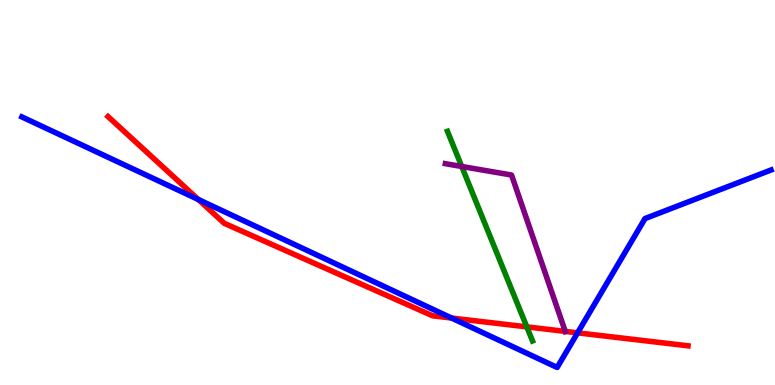[{'lines': ['blue', 'red'], 'intersections': [{'x': 2.56, 'y': 4.82}, {'x': 5.83, 'y': 1.74}, {'x': 7.45, 'y': 1.35}]}, {'lines': ['green', 'red'], 'intersections': [{'x': 6.8, 'y': 1.51}]}, {'lines': ['purple', 'red'], 'intersections': [{'x': 7.29, 'y': 1.39}]}, {'lines': ['blue', 'green'], 'intersections': []}, {'lines': ['blue', 'purple'], 'intersections': []}, {'lines': ['green', 'purple'], 'intersections': [{'x': 5.96, 'y': 5.68}]}]